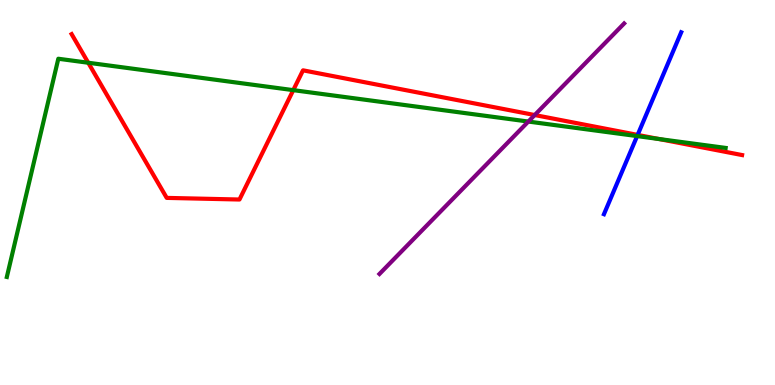[{'lines': ['blue', 'red'], 'intersections': [{'x': 8.23, 'y': 6.5}]}, {'lines': ['green', 'red'], 'intersections': [{'x': 1.14, 'y': 8.37}, {'x': 3.78, 'y': 7.66}, {'x': 8.5, 'y': 6.39}]}, {'lines': ['purple', 'red'], 'intersections': [{'x': 6.9, 'y': 7.01}]}, {'lines': ['blue', 'green'], 'intersections': [{'x': 8.22, 'y': 6.47}]}, {'lines': ['blue', 'purple'], 'intersections': []}, {'lines': ['green', 'purple'], 'intersections': [{'x': 6.82, 'y': 6.84}]}]